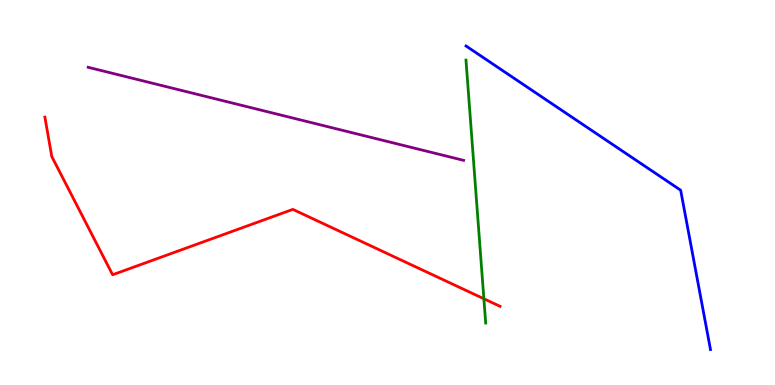[{'lines': ['blue', 'red'], 'intersections': []}, {'lines': ['green', 'red'], 'intersections': [{'x': 6.24, 'y': 2.24}]}, {'lines': ['purple', 'red'], 'intersections': []}, {'lines': ['blue', 'green'], 'intersections': []}, {'lines': ['blue', 'purple'], 'intersections': []}, {'lines': ['green', 'purple'], 'intersections': []}]